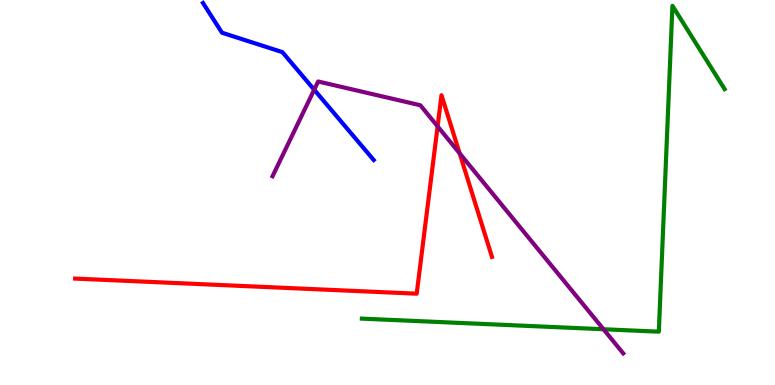[{'lines': ['blue', 'red'], 'intersections': []}, {'lines': ['green', 'red'], 'intersections': []}, {'lines': ['purple', 'red'], 'intersections': [{'x': 5.65, 'y': 6.72}, {'x': 5.93, 'y': 6.02}]}, {'lines': ['blue', 'green'], 'intersections': []}, {'lines': ['blue', 'purple'], 'intersections': [{'x': 4.05, 'y': 7.67}]}, {'lines': ['green', 'purple'], 'intersections': [{'x': 7.79, 'y': 1.45}]}]